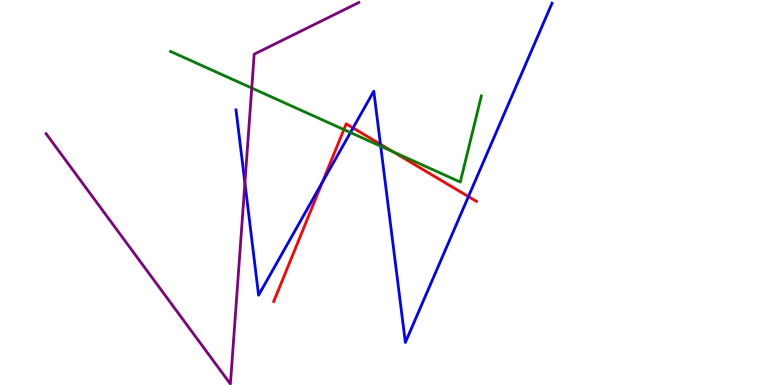[{'lines': ['blue', 'red'], 'intersections': [{'x': 4.16, 'y': 5.27}, {'x': 4.56, 'y': 6.68}, {'x': 4.91, 'y': 6.25}, {'x': 6.04, 'y': 4.89}]}, {'lines': ['green', 'red'], 'intersections': [{'x': 4.44, 'y': 6.63}, {'x': 5.07, 'y': 6.06}]}, {'lines': ['purple', 'red'], 'intersections': []}, {'lines': ['blue', 'green'], 'intersections': [{'x': 4.52, 'y': 6.56}, {'x': 4.91, 'y': 6.2}]}, {'lines': ['blue', 'purple'], 'intersections': [{'x': 3.16, 'y': 5.25}]}, {'lines': ['green', 'purple'], 'intersections': [{'x': 3.25, 'y': 7.71}]}]